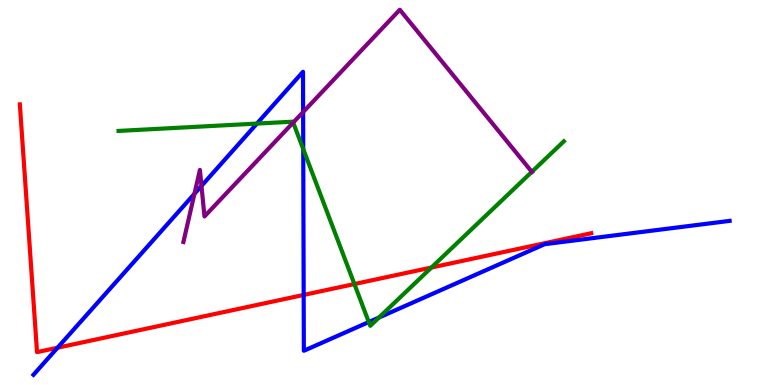[{'lines': ['blue', 'red'], 'intersections': [{'x': 0.742, 'y': 0.968}, {'x': 3.92, 'y': 2.34}]}, {'lines': ['green', 'red'], 'intersections': [{'x': 4.57, 'y': 2.62}, {'x': 5.57, 'y': 3.05}]}, {'lines': ['purple', 'red'], 'intersections': []}, {'lines': ['blue', 'green'], 'intersections': [{'x': 3.32, 'y': 6.79}, {'x': 3.91, 'y': 6.13}, {'x': 4.76, 'y': 1.64}, {'x': 4.89, 'y': 1.75}]}, {'lines': ['blue', 'purple'], 'intersections': [{'x': 2.51, 'y': 4.97}, {'x': 2.6, 'y': 5.17}, {'x': 3.91, 'y': 7.09}]}, {'lines': ['green', 'purple'], 'intersections': [{'x': 3.78, 'y': 6.82}, {'x': 6.86, 'y': 5.54}]}]